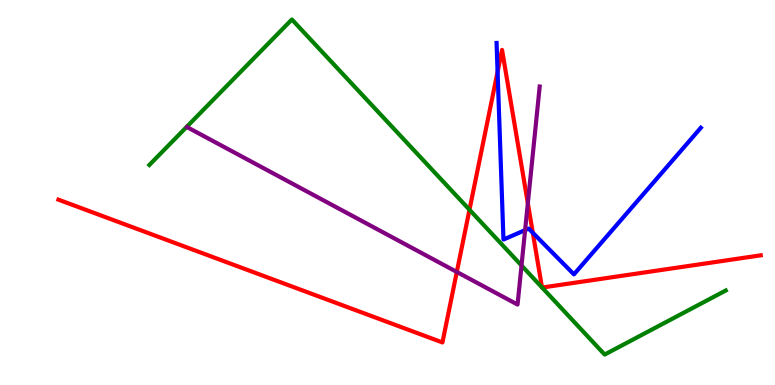[{'lines': ['blue', 'red'], 'intersections': [{'x': 6.42, 'y': 8.13}, {'x': 6.87, 'y': 3.95}]}, {'lines': ['green', 'red'], 'intersections': [{'x': 6.06, 'y': 4.55}, {'x': 6.99, 'y': 2.53}, {'x': 6.99, 'y': 2.53}]}, {'lines': ['purple', 'red'], 'intersections': [{'x': 5.89, 'y': 2.94}, {'x': 6.81, 'y': 4.72}]}, {'lines': ['blue', 'green'], 'intersections': []}, {'lines': ['blue', 'purple'], 'intersections': [{'x': 6.78, 'y': 4.02}]}, {'lines': ['green', 'purple'], 'intersections': [{'x': 6.73, 'y': 3.1}]}]